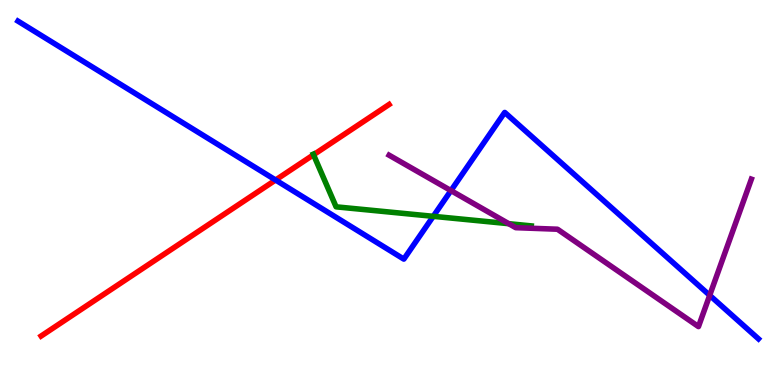[{'lines': ['blue', 'red'], 'intersections': [{'x': 3.56, 'y': 5.32}]}, {'lines': ['green', 'red'], 'intersections': [{'x': 4.05, 'y': 5.98}]}, {'lines': ['purple', 'red'], 'intersections': []}, {'lines': ['blue', 'green'], 'intersections': [{'x': 5.59, 'y': 4.38}]}, {'lines': ['blue', 'purple'], 'intersections': [{'x': 5.82, 'y': 5.05}, {'x': 9.16, 'y': 2.33}]}, {'lines': ['green', 'purple'], 'intersections': [{'x': 6.56, 'y': 4.19}]}]